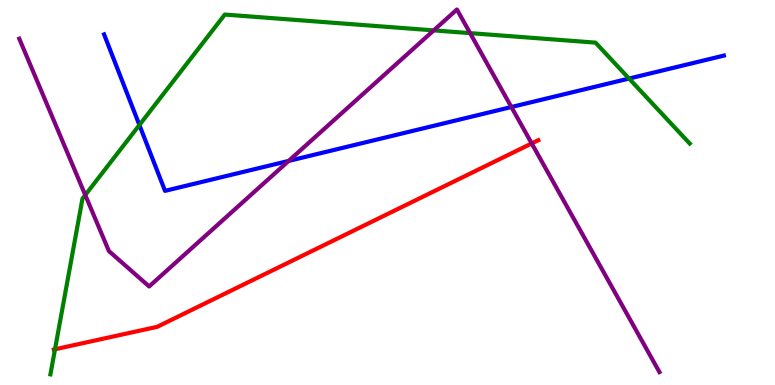[{'lines': ['blue', 'red'], 'intersections': []}, {'lines': ['green', 'red'], 'intersections': [{'x': 0.71, 'y': 0.928}]}, {'lines': ['purple', 'red'], 'intersections': [{'x': 6.86, 'y': 6.27}]}, {'lines': ['blue', 'green'], 'intersections': [{'x': 1.8, 'y': 6.75}, {'x': 8.12, 'y': 7.96}]}, {'lines': ['blue', 'purple'], 'intersections': [{'x': 3.72, 'y': 5.82}, {'x': 6.6, 'y': 7.22}]}, {'lines': ['green', 'purple'], 'intersections': [{'x': 1.1, 'y': 4.93}, {'x': 5.6, 'y': 9.21}, {'x': 6.07, 'y': 9.14}]}]